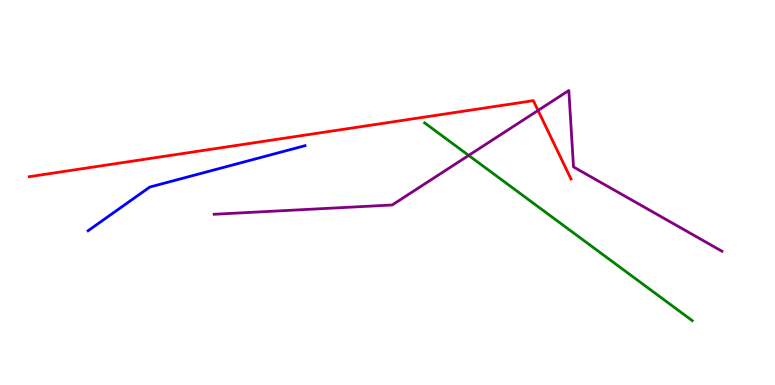[{'lines': ['blue', 'red'], 'intersections': []}, {'lines': ['green', 'red'], 'intersections': []}, {'lines': ['purple', 'red'], 'intersections': [{'x': 6.94, 'y': 7.13}]}, {'lines': ['blue', 'green'], 'intersections': []}, {'lines': ['blue', 'purple'], 'intersections': []}, {'lines': ['green', 'purple'], 'intersections': [{'x': 6.05, 'y': 5.96}]}]